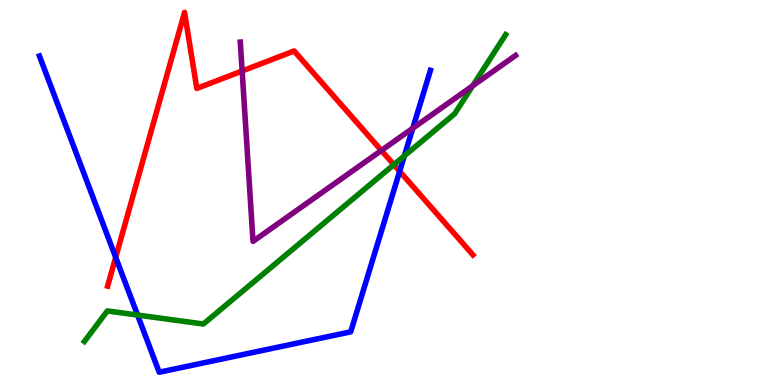[{'lines': ['blue', 'red'], 'intersections': [{'x': 1.49, 'y': 3.32}, {'x': 5.16, 'y': 5.55}]}, {'lines': ['green', 'red'], 'intersections': [{'x': 5.08, 'y': 5.72}]}, {'lines': ['purple', 'red'], 'intersections': [{'x': 3.12, 'y': 8.16}, {'x': 4.92, 'y': 6.09}]}, {'lines': ['blue', 'green'], 'intersections': [{'x': 1.77, 'y': 1.82}, {'x': 5.22, 'y': 5.95}]}, {'lines': ['blue', 'purple'], 'intersections': [{'x': 5.33, 'y': 6.67}]}, {'lines': ['green', 'purple'], 'intersections': [{'x': 6.1, 'y': 7.77}]}]